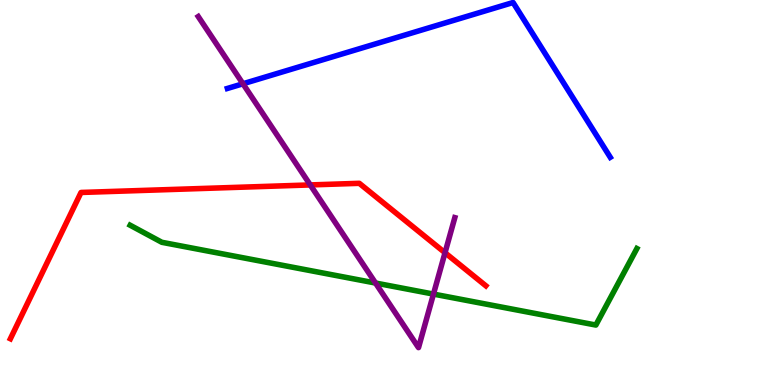[{'lines': ['blue', 'red'], 'intersections': []}, {'lines': ['green', 'red'], 'intersections': []}, {'lines': ['purple', 'red'], 'intersections': [{'x': 4.0, 'y': 5.2}, {'x': 5.74, 'y': 3.44}]}, {'lines': ['blue', 'green'], 'intersections': []}, {'lines': ['blue', 'purple'], 'intersections': [{'x': 3.13, 'y': 7.82}]}, {'lines': ['green', 'purple'], 'intersections': [{'x': 4.85, 'y': 2.65}, {'x': 5.59, 'y': 2.36}]}]